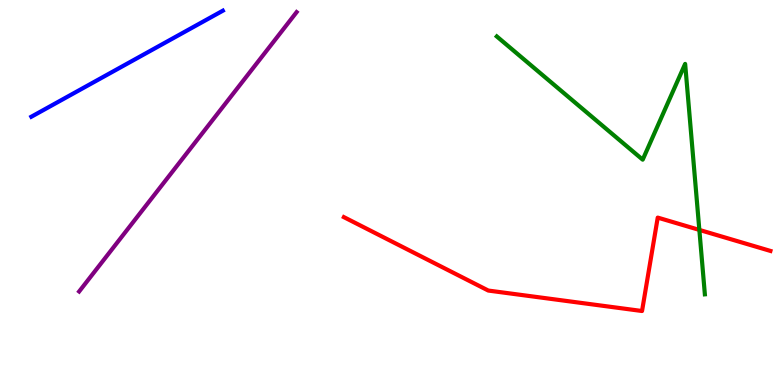[{'lines': ['blue', 'red'], 'intersections': []}, {'lines': ['green', 'red'], 'intersections': [{'x': 9.02, 'y': 4.03}]}, {'lines': ['purple', 'red'], 'intersections': []}, {'lines': ['blue', 'green'], 'intersections': []}, {'lines': ['blue', 'purple'], 'intersections': []}, {'lines': ['green', 'purple'], 'intersections': []}]